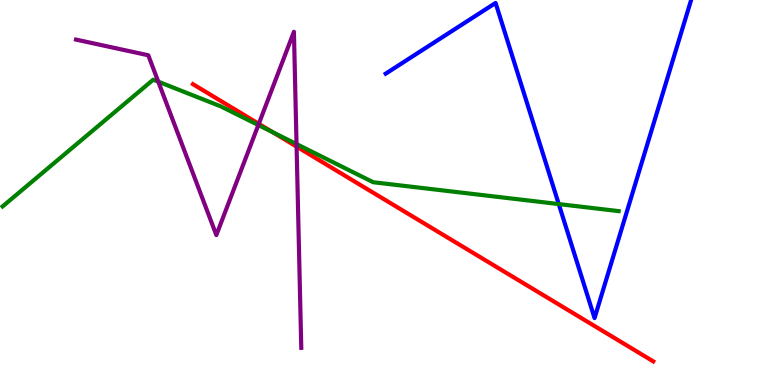[{'lines': ['blue', 'red'], 'intersections': []}, {'lines': ['green', 'red'], 'intersections': [{'x': 3.52, 'y': 6.57}]}, {'lines': ['purple', 'red'], 'intersections': [{'x': 3.34, 'y': 6.78}, {'x': 3.83, 'y': 6.19}]}, {'lines': ['blue', 'green'], 'intersections': [{'x': 7.21, 'y': 4.7}]}, {'lines': ['blue', 'purple'], 'intersections': []}, {'lines': ['green', 'purple'], 'intersections': [{'x': 2.04, 'y': 7.88}, {'x': 3.33, 'y': 6.75}, {'x': 3.83, 'y': 6.26}]}]